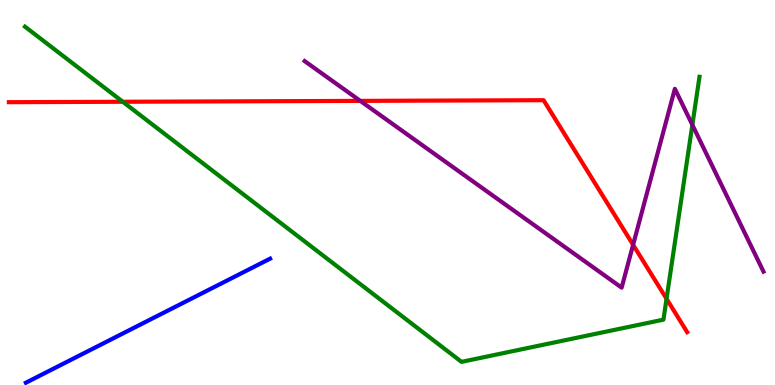[{'lines': ['blue', 'red'], 'intersections': []}, {'lines': ['green', 'red'], 'intersections': [{'x': 1.58, 'y': 7.36}, {'x': 8.6, 'y': 2.24}]}, {'lines': ['purple', 'red'], 'intersections': [{'x': 4.65, 'y': 7.38}, {'x': 8.17, 'y': 3.64}]}, {'lines': ['blue', 'green'], 'intersections': []}, {'lines': ['blue', 'purple'], 'intersections': []}, {'lines': ['green', 'purple'], 'intersections': [{'x': 8.93, 'y': 6.76}]}]